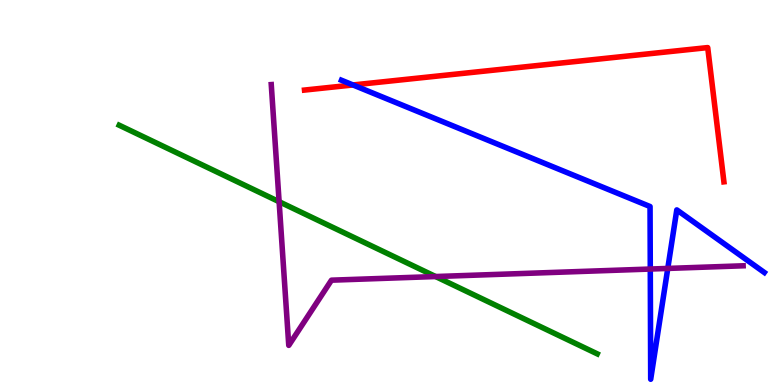[{'lines': ['blue', 'red'], 'intersections': [{'x': 4.55, 'y': 7.79}]}, {'lines': ['green', 'red'], 'intersections': []}, {'lines': ['purple', 'red'], 'intersections': []}, {'lines': ['blue', 'green'], 'intersections': []}, {'lines': ['blue', 'purple'], 'intersections': [{'x': 8.39, 'y': 3.01}, {'x': 8.62, 'y': 3.03}]}, {'lines': ['green', 'purple'], 'intersections': [{'x': 3.6, 'y': 4.76}, {'x': 5.62, 'y': 2.82}]}]